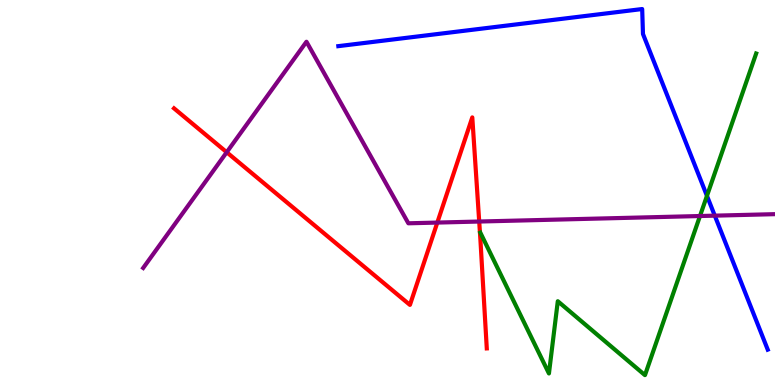[{'lines': ['blue', 'red'], 'intersections': []}, {'lines': ['green', 'red'], 'intersections': []}, {'lines': ['purple', 'red'], 'intersections': [{'x': 2.93, 'y': 6.05}, {'x': 5.64, 'y': 4.22}, {'x': 6.18, 'y': 4.25}]}, {'lines': ['blue', 'green'], 'intersections': [{'x': 9.12, 'y': 4.91}]}, {'lines': ['blue', 'purple'], 'intersections': [{'x': 9.22, 'y': 4.4}]}, {'lines': ['green', 'purple'], 'intersections': [{'x': 9.03, 'y': 4.39}]}]